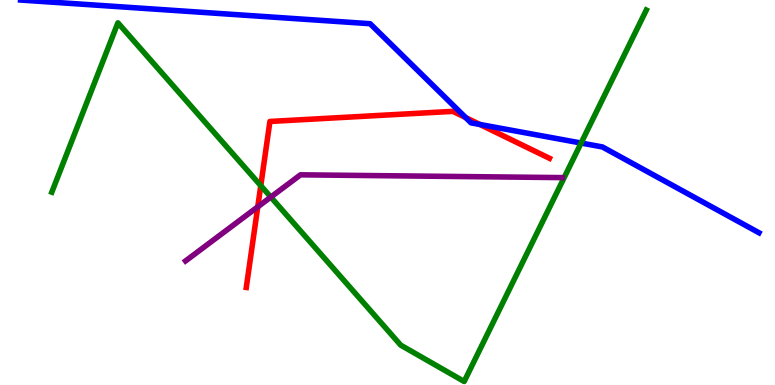[{'lines': ['blue', 'red'], 'intersections': [{'x': 6.01, 'y': 6.95}, {'x': 6.19, 'y': 6.77}]}, {'lines': ['green', 'red'], 'intersections': [{'x': 3.36, 'y': 5.18}]}, {'lines': ['purple', 'red'], 'intersections': [{'x': 3.33, 'y': 4.63}]}, {'lines': ['blue', 'green'], 'intersections': [{'x': 7.5, 'y': 6.28}]}, {'lines': ['blue', 'purple'], 'intersections': []}, {'lines': ['green', 'purple'], 'intersections': [{'x': 3.49, 'y': 4.88}]}]